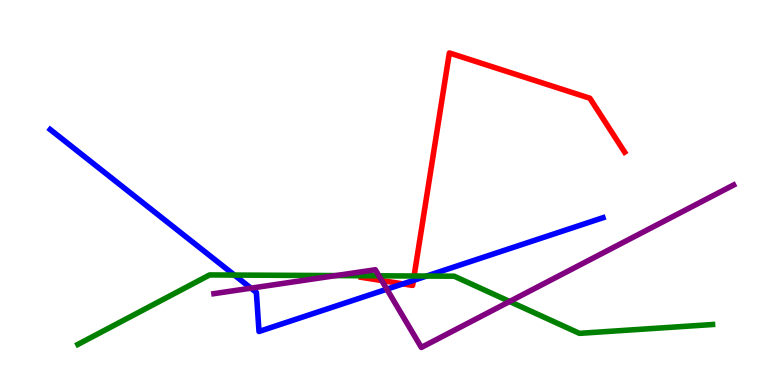[{'lines': ['blue', 'red'], 'intersections': [{'x': 5.2, 'y': 2.63}, {'x': 5.33, 'y': 2.72}]}, {'lines': ['green', 'red'], 'intersections': [{'x': 5.34, 'y': 2.83}]}, {'lines': ['purple', 'red'], 'intersections': [{'x': 4.93, 'y': 2.71}]}, {'lines': ['blue', 'green'], 'intersections': [{'x': 3.02, 'y': 2.86}, {'x': 5.5, 'y': 2.83}]}, {'lines': ['blue', 'purple'], 'intersections': [{'x': 3.24, 'y': 2.52}, {'x': 4.99, 'y': 2.49}]}, {'lines': ['green', 'purple'], 'intersections': [{'x': 4.33, 'y': 2.84}, {'x': 4.89, 'y': 2.84}, {'x': 6.58, 'y': 2.17}]}]